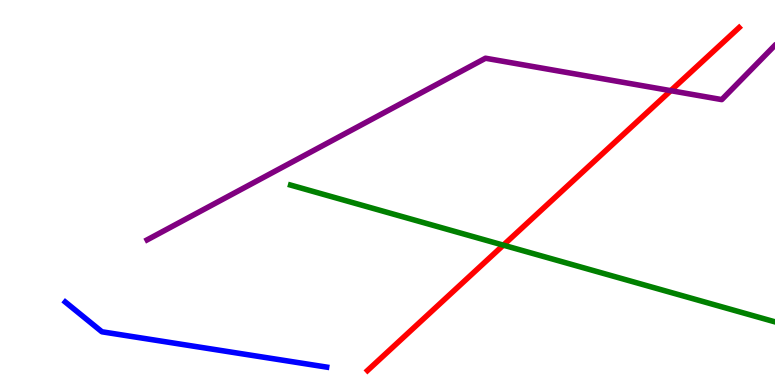[{'lines': ['blue', 'red'], 'intersections': []}, {'lines': ['green', 'red'], 'intersections': [{'x': 6.49, 'y': 3.63}]}, {'lines': ['purple', 'red'], 'intersections': [{'x': 8.65, 'y': 7.64}]}, {'lines': ['blue', 'green'], 'intersections': []}, {'lines': ['blue', 'purple'], 'intersections': []}, {'lines': ['green', 'purple'], 'intersections': []}]